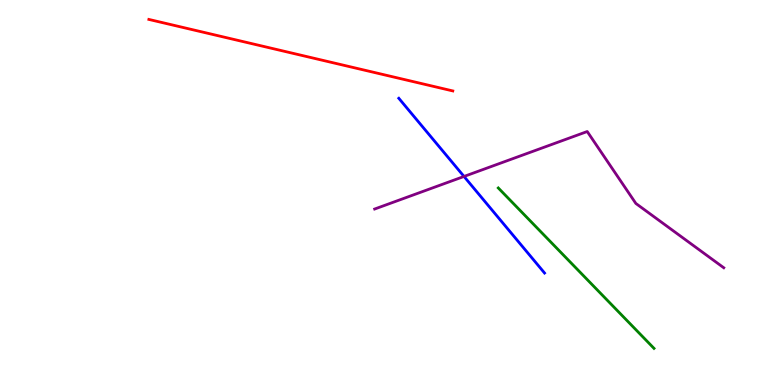[{'lines': ['blue', 'red'], 'intersections': []}, {'lines': ['green', 'red'], 'intersections': []}, {'lines': ['purple', 'red'], 'intersections': []}, {'lines': ['blue', 'green'], 'intersections': []}, {'lines': ['blue', 'purple'], 'intersections': [{'x': 5.99, 'y': 5.42}]}, {'lines': ['green', 'purple'], 'intersections': []}]